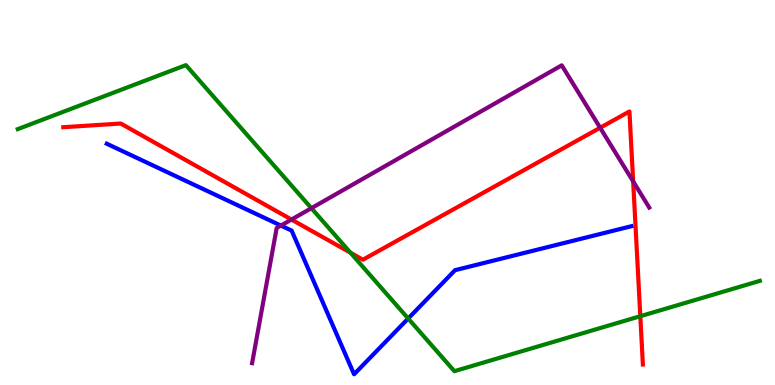[{'lines': ['blue', 'red'], 'intersections': []}, {'lines': ['green', 'red'], 'intersections': [{'x': 4.52, 'y': 3.44}, {'x': 8.26, 'y': 1.79}]}, {'lines': ['purple', 'red'], 'intersections': [{'x': 3.76, 'y': 4.3}, {'x': 7.74, 'y': 6.68}, {'x': 8.17, 'y': 5.29}]}, {'lines': ['blue', 'green'], 'intersections': [{'x': 5.27, 'y': 1.73}]}, {'lines': ['blue', 'purple'], 'intersections': [{'x': 3.62, 'y': 4.14}]}, {'lines': ['green', 'purple'], 'intersections': [{'x': 4.02, 'y': 4.59}]}]